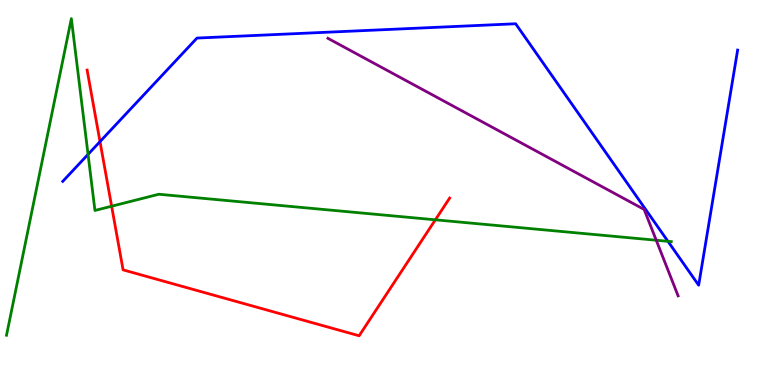[{'lines': ['blue', 'red'], 'intersections': [{'x': 1.29, 'y': 6.32}]}, {'lines': ['green', 'red'], 'intersections': [{'x': 1.44, 'y': 4.64}, {'x': 5.62, 'y': 4.29}]}, {'lines': ['purple', 'red'], 'intersections': []}, {'lines': ['blue', 'green'], 'intersections': [{'x': 1.14, 'y': 5.99}, {'x': 8.62, 'y': 3.73}]}, {'lines': ['blue', 'purple'], 'intersections': []}, {'lines': ['green', 'purple'], 'intersections': [{'x': 8.47, 'y': 3.76}]}]